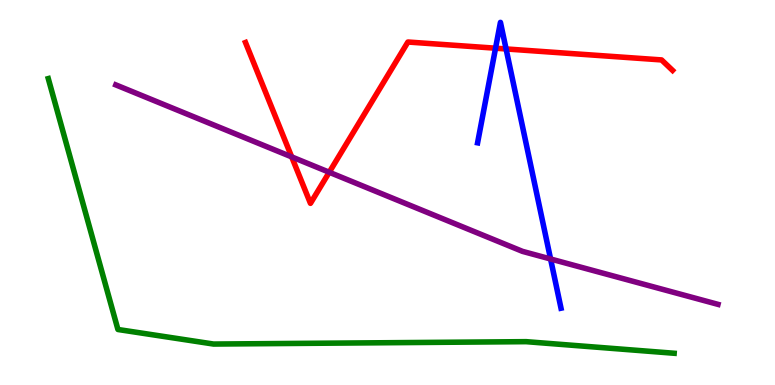[{'lines': ['blue', 'red'], 'intersections': [{'x': 6.39, 'y': 8.75}, {'x': 6.53, 'y': 8.73}]}, {'lines': ['green', 'red'], 'intersections': []}, {'lines': ['purple', 'red'], 'intersections': [{'x': 3.76, 'y': 5.92}, {'x': 4.25, 'y': 5.53}]}, {'lines': ['blue', 'green'], 'intersections': []}, {'lines': ['blue', 'purple'], 'intersections': [{'x': 7.1, 'y': 3.27}]}, {'lines': ['green', 'purple'], 'intersections': []}]